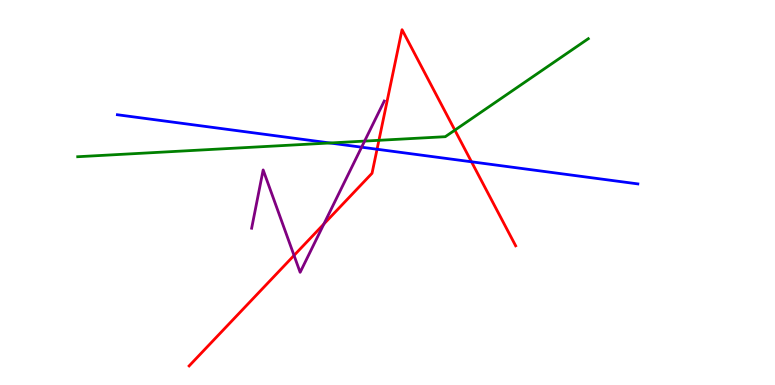[{'lines': ['blue', 'red'], 'intersections': [{'x': 4.87, 'y': 6.12}, {'x': 6.08, 'y': 5.8}]}, {'lines': ['green', 'red'], 'intersections': [{'x': 4.89, 'y': 6.36}, {'x': 5.87, 'y': 6.62}]}, {'lines': ['purple', 'red'], 'intersections': [{'x': 3.79, 'y': 3.37}, {'x': 4.18, 'y': 4.18}]}, {'lines': ['blue', 'green'], 'intersections': [{'x': 4.26, 'y': 6.29}]}, {'lines': ['blue', 'purple'], 'intersections': [{'x': 4.67, 'y': 6.18}]}, {'lines': ['green', 'purple'], 'intersections': [{'x': 4.7, 'y': 6.34}]}]